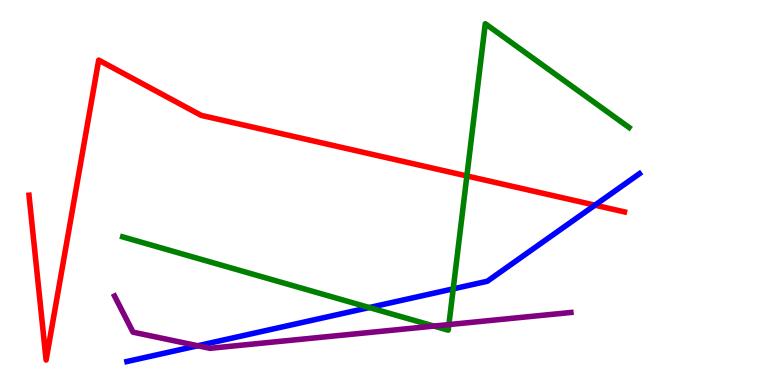[{'lines': ['blue', 'red'], 'intersections': [{'x': 7.68, 'y': 4.67}]}, {'lines': ['green', 'red'], 'intersections': [{'x': 6.02, 'y': 5.43}]}, {'lines': ['purple', 'red'], 'intersections': []}, {'lines': ['blue', 'green'], 'intersections': [{'x': 4.76, 'y': 2.01}, {'x': 5.85, 'y': 2.5}]}, {'lines': ['blue', 'purple'], 'intersections': [{'x': 2.55, 'y': 1.02}]}, {'lines': ['green', 'purple'], 'intersections': [{'x': 5.6, 'y': 1.53}, {'x': 5.79, 'y': 1.57}]}]